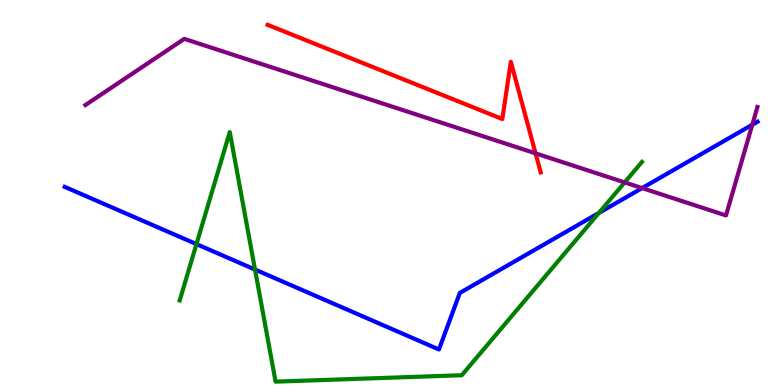[{'lines': ['blue', 'red'], 'intersections': []}, {'lines': ['green', 'red'], 'intersections': []}, {'lines': ['purple', 'red'], 'intersections': [{'x': 6.91, 'y': 6.02}]}, {'lines': ['blue', 'green'], 'intersections': [{'x': 2.53, 'y': 3.66}, {'x': 3.29, 'y': 3.0}, {'x': 7.73, 'y': 4.47}]}, {'lines': ['blue', 'purple'], 'intersections': [{'x': 8.29, 'y': 5.11}, {'x': 9.71, 'y': 6.76}]}, {'lines': ['green', 'purple'], 'intersections': [{'x': 8.06, 'y': 5.26}]}]